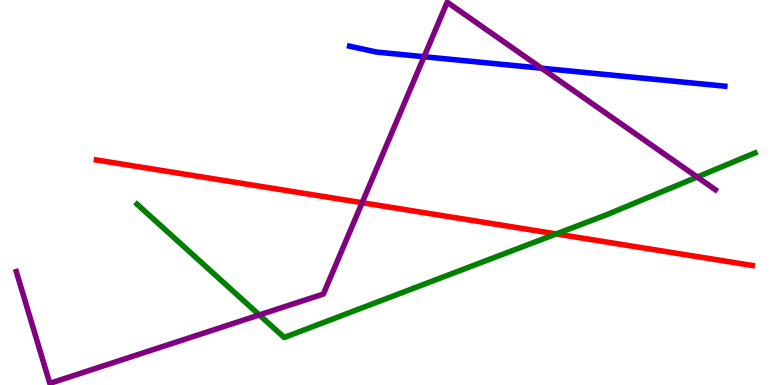[{'lines': ['blue', 'red'], 'intersections': []}, {'lines': ['green', 'red'], 'intersections': [{'x': 7.18, 'y': 3.92}]}, {'lines': ['purple', 'red'], 'intersections': [{'x': 4.67, 'y': 4.73}]}, {'lines': ['blue', 'green'], 'intersections': []}, {'lines': ['blue', 'purple'], 'intersections': [{'x': 5.47, 'y': 8.53}, {'x': 6.99, 'y': 8.23}]}, {'lines': ['green', 'purple'], 'intersections': [{'x': 3.35, 'y': 1.82}, {'x': 9.0, 'y': 5.4}]}]